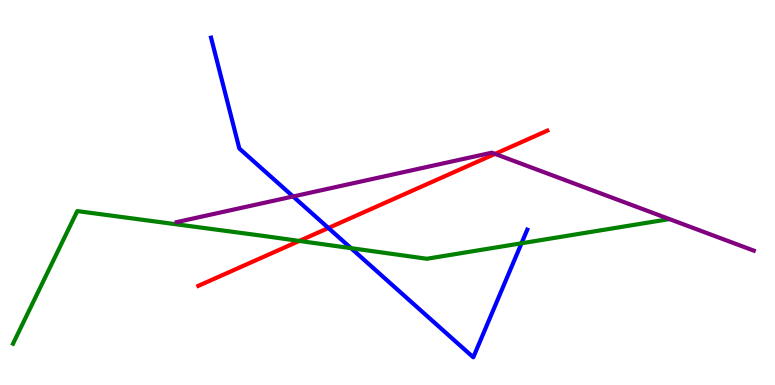[{'lines': ['blue', 'red'], 'intersections': [{'x': 4.24, 'y': 4.08}]}, {'lines': ['green', 'red'], 'intersections': [{'x': 3.86, 'y': 3.74}]}, {'lines': ['purple', 'red'], 'intersections': [{'x': 6.39, 'y': 6.0}]}, {'lines': ['blue', 'green'], 'intersections': [{'x': 4.53, 'y': 3.55}, {'x': 6.73, 'y': 3.68}]}, {'lines': ['blue', 'purple'], 'intersections': [{'x': 3.78, 'y': 4.9}]}, {'lines': ['green', 'purple'], 'intersections': []}]